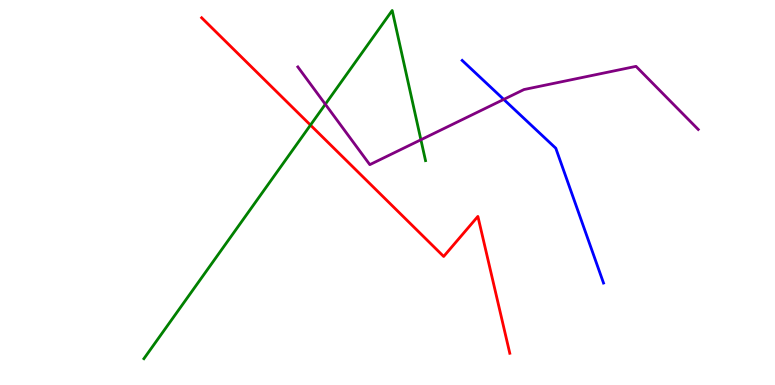[{'lines': ['blue', 'red'], 'intersections': []}, {'lines': ['green', 'red'], 'intersections': [{'x': 4.01, 'y': 6.75}]}, {'lines': ['purple', 'red'], 'intersections': []}, {'lines': ['blue', 'green'], 'intersections': []}, {'lines': ['blue', 'purple'], 'intersections': [{'x': 6.5, 'y': 7.42}]}, {'lines': ['green', 'purple'], 'intersections': [{'x': 4.2, 'y': 7.29}, {'x': 5.43, 'y': 6.37}]}]